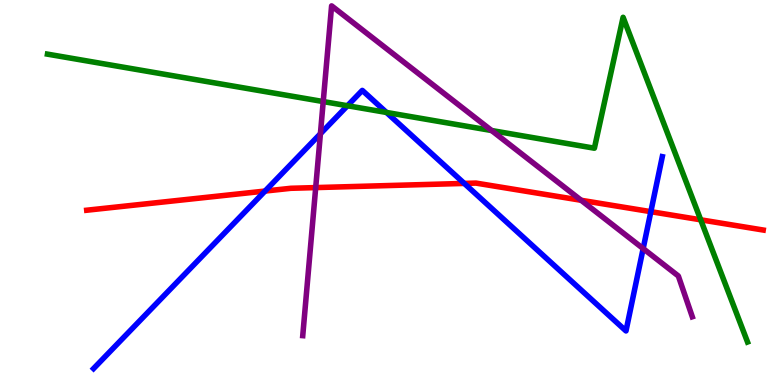[{'lines': ['blue', 'red'], 'intersections': [{'x': 3.42, 'y': 5.04}, {'x': 5.99, 'y': 5.24}, {'x': 8.4, 'y': 4.5}]}, {'lines': ['green', 'red'], 'intersections': [{'x': 9.04, 'y': 4.29}]}, {'lines': ['purple', 'red'], 'intersections': [{'x': 4.07, 'y': 5.13}, {'x': 7.5, 'y': 4.8}]}, {'lines': ['blue', 'green'], 'intersections': [{'x': 4.48, 'y': 7.25}, {'x': 4.99, 'y': 7.08}]}, {'lines': ['blue', 'purple'], 'intersections': [{'x': 4.13, 'y': 6.53}, {'x': 8.3, 'y': 3.54}]}, {'lines': ['green', 'purple'], 'intersections': [{'x': 4.17, 'y': 7.36}, {'x': 6.34, 'y': 6.61}]}]